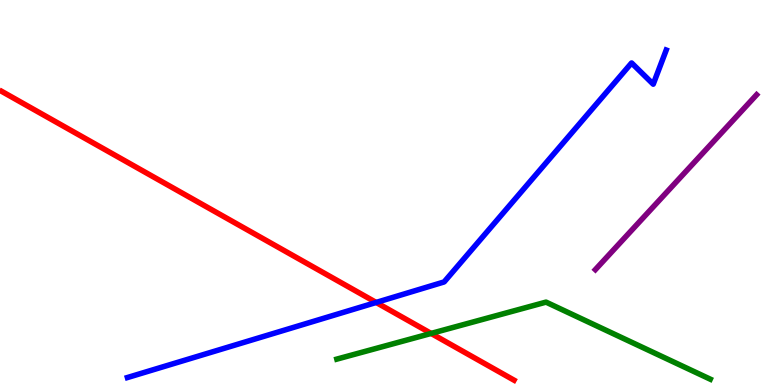[{'lines': ['blue', 'red'], 'intersections': [{'x': 4.85, 'y': 2.14}]}, {'lines': ['green', 'red'], 'intersections': [{'x': 5.56, 'y': 1.34}]}, {'lines': ['purple', 'red'], 'intersections': []}, {'lines': ['blue', 'green'], 'intersections': []}, {'lines': ['blue', 'purple'], 'intersections': []}, {'lines': ['green', 'purple'], 'intersections': []}]